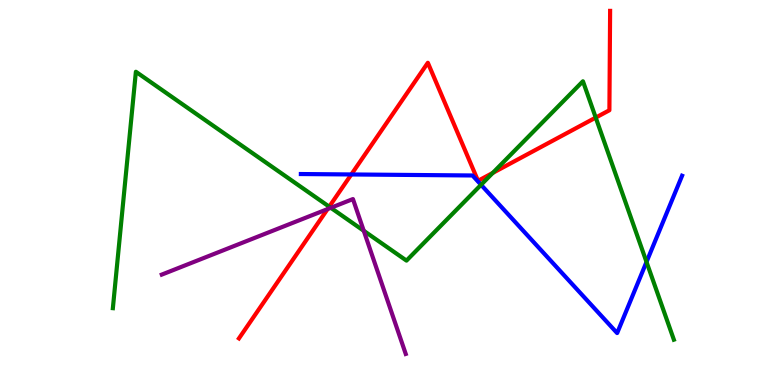[{'lines': ['blue', 'red'], 'intersections': [{'x': 4.53, 'y': 5.47}]}, {'lines': ['green', 'red'], 'intersections': [{'x': 4.25, 'y': 4.63}, {'x': 6.36, 'y': 5.51}, {'x': 7.69, 'y': 6.95}]}, {'lines': ['purple', 'red'], 'intersections': [{'x': 4.23, 'y': 4.57}]}, {'lines': ['blue', 'green'], 'intersections': [{'x': 6.21, 'y': 5.2}, {'x': 8.34, 'y': 3.2}]}, {'lines': ['blue', 'purple'], 'intersections': []}, {'lines': ['green', 'purple'], 'intersections': [{'x': 4.27, 'y': 4.6}, {'x': 4.69, 'y': 4.01}]}]